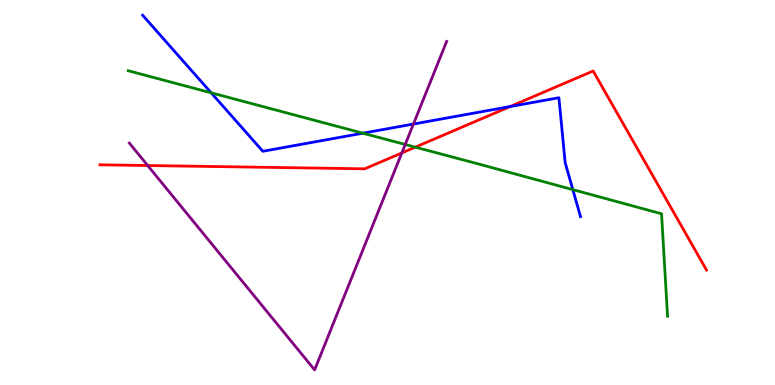[{'lines': ['blue', 'red'], 'intersections': [{'x': 6.58, 'y': 7.23}]}, {'lines': ['green', 'red'], 'intersections': [{'x': 5.36, 'y': 6.18}]}, {'lines': ['purple', 'red'], 'intersections': [{'x': 1.91, 'y': 5.7}, {'x': 5.18, 'y': 6.03}]}, {'lines': ['blue', 'green'], 'intersections': [{'x': 2.72, 'y': 7.59}, {'x': 4.68, 'y': 6.54}, {'x': 7.39, 'y': 5.07}]}, {'lines': ['blue', 'purple'], 'intersections': [{'x': 5.33, 'y': 6.78}]}, {'lines': ['green', 'purple'], 'intersections': [{'x': 5.23, 'y': 6.25}]}]